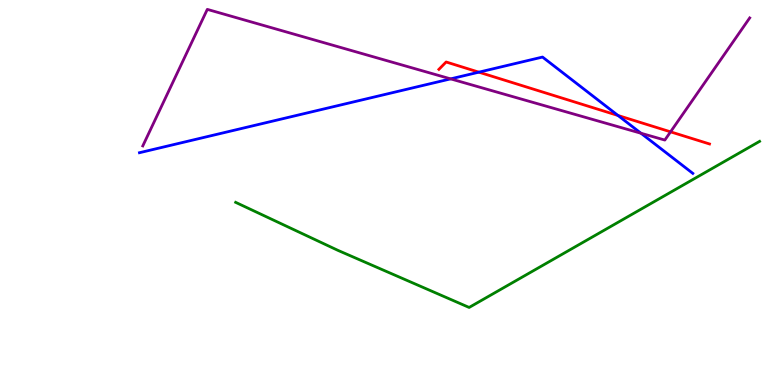[{'lines': ['blue', 'red'], 'intersections': [{'x': 6.18, 'y': 8.13}, {'x': 7.97, 'y': 7.0}]}, {'lines': ['green', 'red'], 'intersections': []}, {'lines': ['purple', 'red'], 'intersections': [{'x': 8.65, 'y': 6.58}]}, {'lines': ['blue', 'green'], 'intersections': []}, {'lines': ['blue', 'purple'], 'intersections': [{'x': 5.81, 'y': 7.95}, {'x': 8.27, 'y': 6.54}]}, {'lines': ['green', 'purple'], 'intersections': []}]